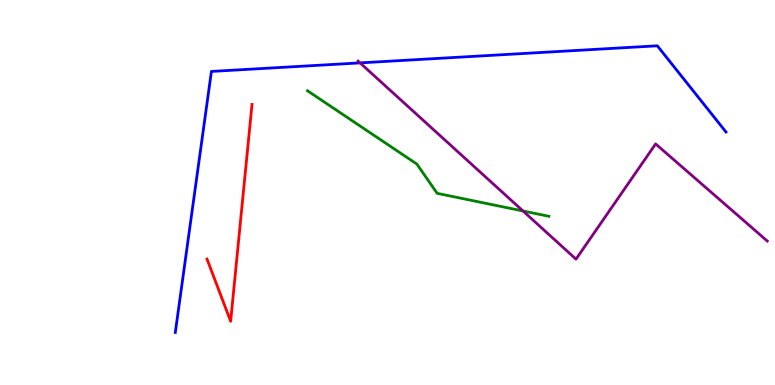[{'lines': ['blue', 'red'], 'intersections': []}, {'lines': ['green', 'red'], 'intersections': []}, {'lines': ['purple', 'red'], 'intersections': []}, {'lines': ['blue', 'green'], 'intersections': []}, {'lines': ['blue', 'purple'], 'intersections': [{'x': 4.65, 'y': 8.37}]}, {'lines': ['green', 'purple'], 'intersections': [{'x': 6.75, 'y': 4.52}]}]